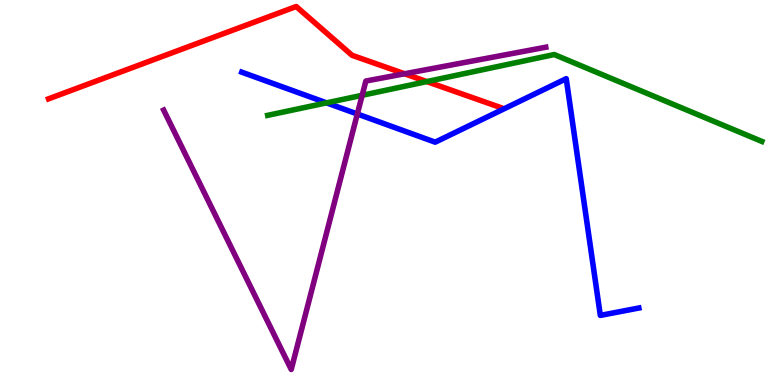[{'lines': ['blue', 'red'], 'intersections': []}, {'lines': ['green', 'red'], 'intersections': [{'x': 5.51, 'y': 7.88}]}, {'lines': ['purple', 'red'], 'intersections': [{'x': 5.22, 'y': 8.08}]}, {'lines': ['blue', 'green'], 'intersections': [{'x': 4.21, 'y': 7.33}]}, {'lines': ['blue', 'purple'], 'intersections': [{'x': 4.61, 'y': 7.04}]}, {'lines': ['green', 'purple'], 'intersections': [{'x': 4.67, 'y': 7.52}]}]